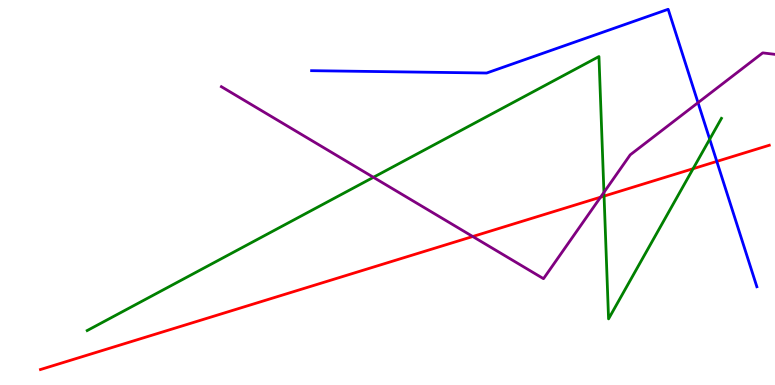[{'lines': ['blue', 'red'], 'intersections': [{'x': 9.25, 'y': 5.81}]}, {'lines': ['green', 'red'], 'intersections': [{'x': 7.79, 'y': 4.91}, {'x': 8.94, 'y': 5.62}]}, {'lines': ['purple', 'red'], 'intersections': [{'x': 6.1, 'y': 3.86}, {'x': 7.75, 'y': 4.88}]}, {'lines': ['blue', 'green'], 'intersections': [{'x': 9.16, 'y': 6.38}]}, {'lines': ['blue', 'purple'], 'intersections': [{'x': 9.01, 'y': 7.33}]}, {'lines': ['green', 'purple'], 'intersections': [{'x': 4.82, 'y': 5.39}, {'x': 7.79, 'y': 5.0}]}]